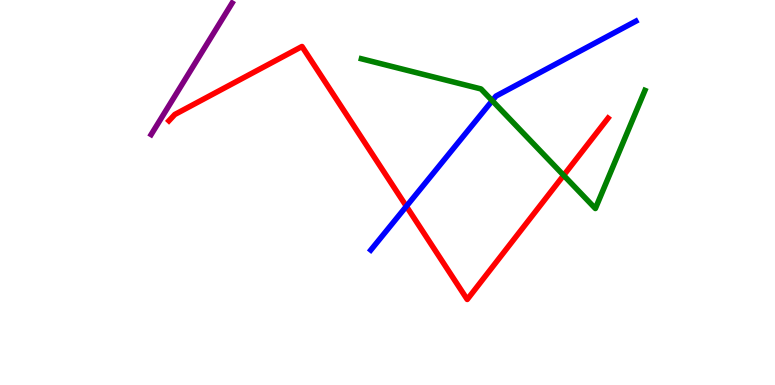[{'lines': ['blue', 'red'], 'intersections': [{'x': 5.24, 'y': 4.64}]}, {'lines': ['green', 'red'], 'intersections': [{'x': 7.27, 'y': 5.45}]}, {'lines': ['purple', 'red'], 'intersections': []}, {'lines': ['blue', 'green'], 'intersections': [{'x': 6.35, 'y': 7.38}]}, {'lines': ['blue', 'purple'], 'intersections': []}, {'lines': ['green', 'purple'], 'intersections': []}]